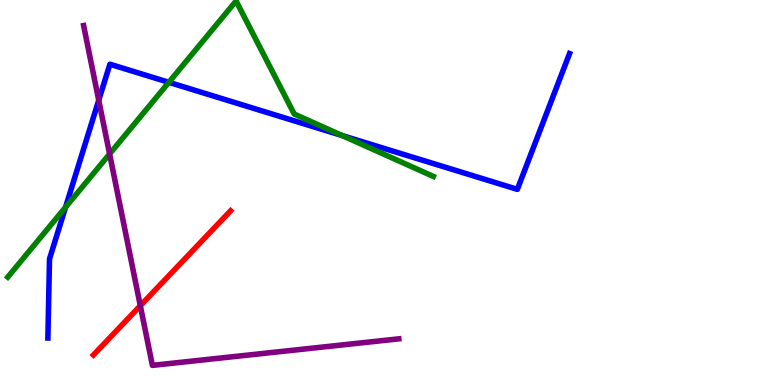[{'lines': ['blue', 'red'], 'intersections': []}, {'lines': ['green', 'red'], 'intersections': []}, {'lines': ['purple', 'red'], 'intersections': [{'x': 1.81, 'y': 2.06}]}, {'lines': ['blue', 'green'], 'intersections': [{'x': 0.846, 'y': 4.62}, {'x': 2.18, 'y': 7.86}, {'x': 4.42, 'y': 6.48}]}, {'lines': ['blue', 'purple'], 'intersections': [{'x': 1.27, 'y': 7.4}]}, {'lines': ['green', 'purple'], 'intersections': [{'x': 1.41, 'y': 6.0}]}]